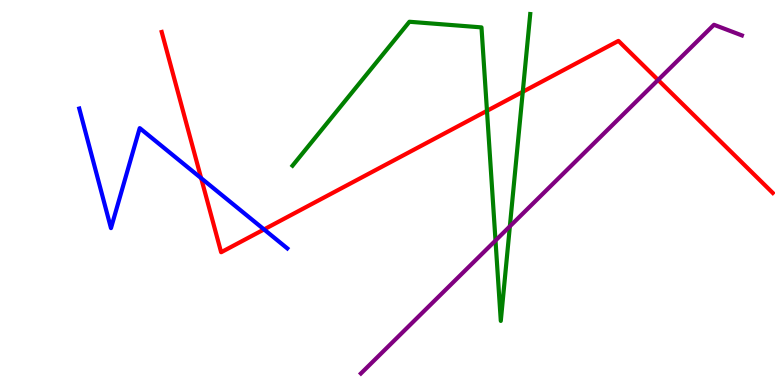[{'lines': ['blue', 'red'], 'intersections': [{'x': 2.6, 'y': 5.37}, {'x': 3.41, 'y': 4.04}]}, {'lines': ['green', 'red'], 'intersections': [{'x': 6.28, 'y': 7.12}, {'x': 6.75, 'y': 7.62}]}, {'lines': ['purple', 'red'], 'intersections': [{'x': 8.49, 'y': 7.92}]}, {'lines': ['blue', 'green'], 'intersections': []}, {'lines': ['blue', 'purple'], 'intersections': []}, {'lines': ['green', 'purple'], 'intersections': [{'x': 6.39, 'y': 3.75}, {'x': 6.58, 'y': 4.12}]}]